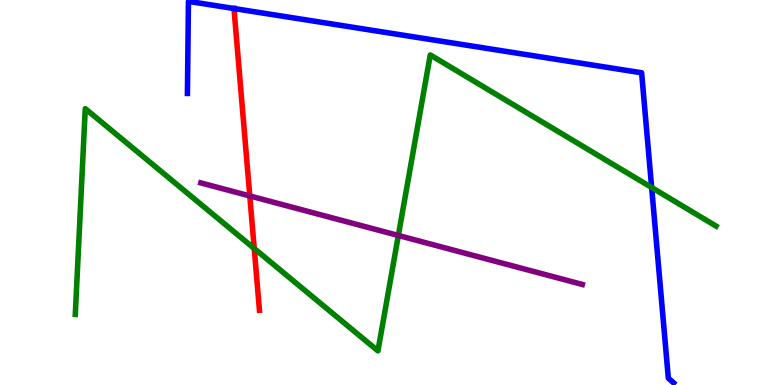[{'lines': ['blue', 'red'], 'intersections': [{'x': 3.02, 'y': 9.78}]}, {'lines': ['green', 'red'], 'intersections': [{'x': 3.28, 'y': 3.55}]}, {'lines': ['purple', 'red'], 'intersections': [{'x': 3.22, 'y': 4.91}]}, {'lines': ['blue', 'green'], 'intersections': [{'x': 8.41, 'y': 5.13}]}, {'lines': ['blue', 'purple'], 'intersections': []}, {'lines': ['green', 'purple'], 'intersections': [{'x': 5.14, 'y': 3.88}]}]